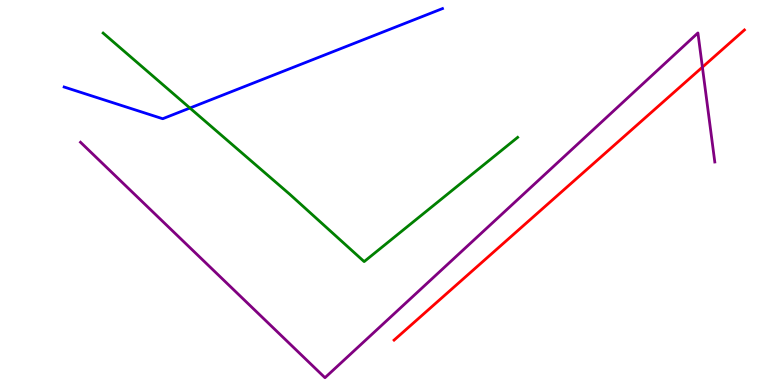[{'lines': ['blue', 'red'], 'intersections': []}, {'lines': ['green', 'red'], 'intersections': []}, {'lines': ['purple', 'red'], 'intersections': [{'x': 9.06, 'y': 8.26}]}, {'lines': ['blue', 'green'], 'intersections': [{'x': 2.45, 'y': 7.19}]}, {'lines': ['blue', 'purple'], 'intersections': []}, {'lines': ['green', 'purple'], 'intersections': []}]